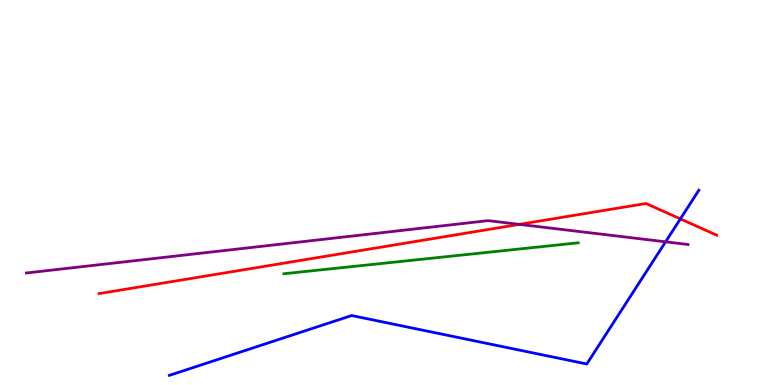[{'lines': ['blue', 'red'], 'intersections': [{'x': 8.78, 'y': 4.31}]}, {'lines': ['green', 'red'], 'intersections': []}, {'lines': ['purple', 'red'], 'intersections': [{'x': 6.7, 'y': 4.17}]}, {'lines': ['blue', 'green'], 'intersections': []}, {'lines': ['blue', 'purple'], 'intersections': [{'x': 8.59, 'y': 3.72}]}, {'lines': ['green', 'purple'], 'intersections': []}]